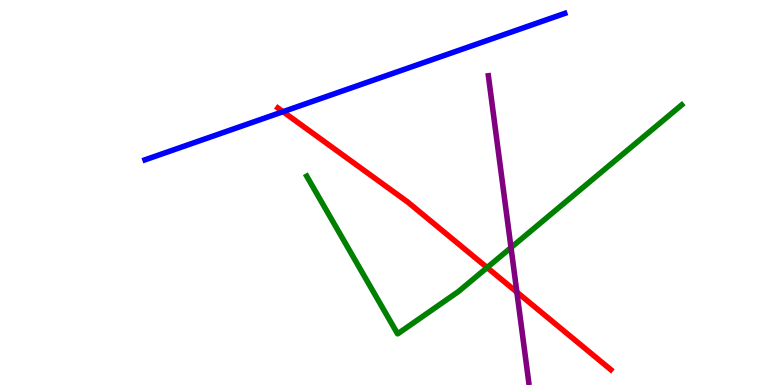[{'lines': ['blue', 'red'], 'intersections': [{'x': 3.65, 'y': 7.1}]}, {'lines': ['green', 'red'], 'intersections': [{'x': 6.29, 'y': 3.05}]}, {'lines': ['purple', 'red'], 'intersections': [{'x': 6.67, 'y': 2.41}]}, {'lines': ['blue', 'green'], 'intersections': []}, {'lines': ['blue', 'purple'], 'intersections': []}, {'lines': ['green', 'purple'], 'intersections': [{'x': 6.59, 'y': 3.57}]}]